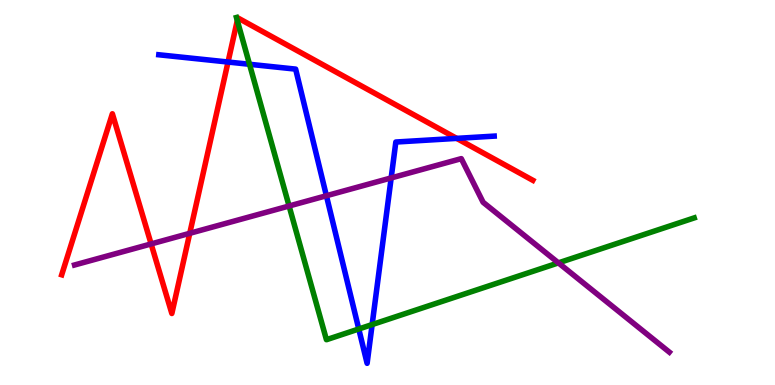[{'lines': ['blue', 'red'], 'intersections': [{'x': 2.94, 'y': 8.39}, {'x': 5.89, 'y': 6.41}]}, {'lines': ['green', 'red'], 'intersections': [{'x': 3.06, 'y': 9.47}]}, {'lines': ['purple', 'red'], 'intersections': [{'x': 1.95, 'y': 3.66}, {'x': 2.45, 'y': 3.94}]}, {'lines': ['blue', 'green'], 'intersections': [{'x': 3.22, 'y': 8.33}, {'x': 4.63, 'y': 1.45}, {'x': 4.8, 'y': 1.57}]}, {'lines': ['blue', 'purple'], 'intersections': [{'x': 4.21, 'y': 4.92}, {'x': 5.05, 'y': 5.38}]}, {'lines': ['green', 'purple'], 'intersections': [{'x': 3.73, 'y': 4.65}, {'x': 7.21, 'y': 3.17}]}]